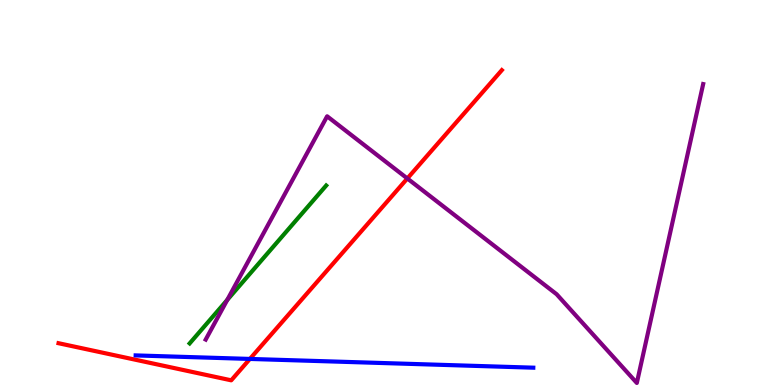[{'lines': ['blue', 'red'], 'intersections': [{'x': 3.22, 'y': 0.677}]}, {'lines': ['green', 'red'], 'intersections': []}, {'lines': ['purple', 'red'], 'intersections': [{'x': 5.26, 'y': 5.36}]}, {'lines': ['blue', 'green'], 'intersections': []}, {'lines': ['blue', 'purple'], 'intersections': []}, {'lines': ['green', 'purple'], 'intersections': [{'x': 2.93, 'y': 2.21}]}]